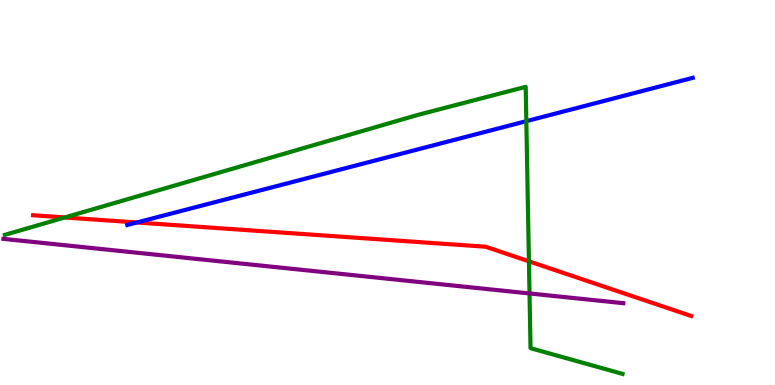[{'lines': ['blue', 'red'], 'intersections': [{'x': 1.77, 'y': 4.22}]}, {'lines': ['green', 'red'], 'intersections': [{'x': 0.836, 'y': 4.35}, {'x': 6.82, 'y': 3.21}]}, {'lines': ['purple', 'red'], 'intersections': []}, {'lines': ['blue', 'green'], 'intersections': [{'x': 6.79, 'y': 6.85}]}, {'lines': ['blue', 'purple'], 'intersections': []}, {'lines': ['green', 'purple'], 'intersections': [{'x': 6.83, 'y': 2.38}]}]